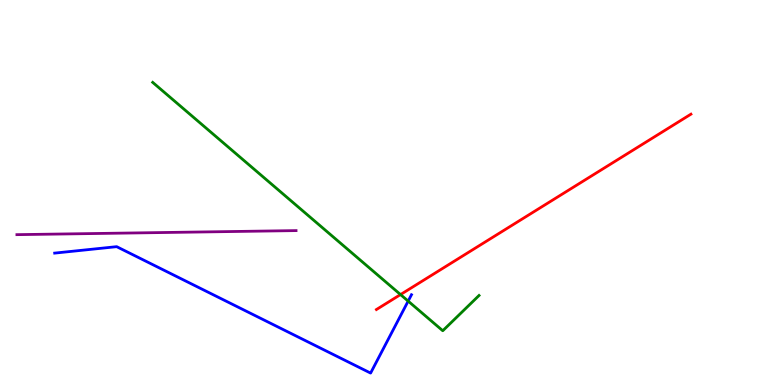[{'lines': ['blue', 'red'], 'intersections': []}, {'lines': ['green', 'red'], 'intersections': [{'x': 5.17, 'y': 2.35}]}, {'lines': ['purple', 'red'], 'intersections': []}, {'lines': ['blue', 'green'], 'intersections': [{'x': 5.27, 'y': 2.18}]}, {'lines': ['blue', 'purple'], 'intersections': []}, {'lines': ['green', 'purple'], 'intersections': []}]